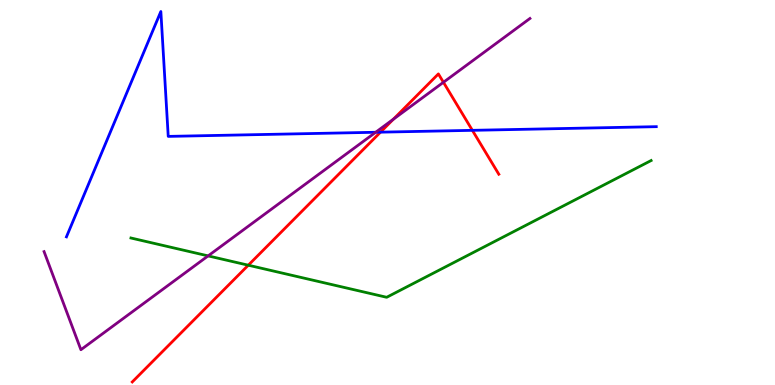[{'lines': ['blue', 'red'], 'intersections': [{'x': 4.91, 'y': 6.57}, {'x': 6.1, 'y': 6.61}]}, {'lines': ['green', 'red'], 'intersections': [{'x': 3.2, 'y': 3.11}]}, {'lines': ['purple', 'red'], 'intersections': [{'x': 5.08, 'y': 6.9}, {'x': 5.72, 'y': 7.86}]}, {'lines': ['blue', 'green'], 'intersections': []}, {'lines': ['blue', 'purple'], 'intersections': [{'x': 4.85, 'y': 6.56}]}, {'lines': ['green', 'purple'], 'intersections': [{'x': 2.69, 'y': 3.35}]}]